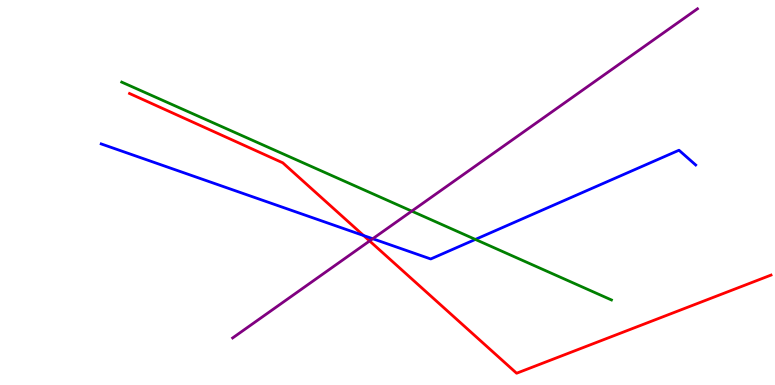[{'lines': ['blue', 'red'], 'intersections': [{'x': 4.69, 'y': 3.88}]}, {'lines': ['green', 'red'], 'intersections': []}, {'lines': ['purple', 'red'], 'intersections': [{'x': 4.77, 'y': 3.74}]}, {'lines': ['blue', 'green'], 'intersections': [{'x': 6.13, 'y': 3.78}]}, {'lines': ['blue', 'purple'], 'intersections': [{'x': 4.81, 'y': 3.8}]}, {'lines': ['green', 'purple'], 'intersections': [{'x': 5.31, 'y': 4.52}]}]